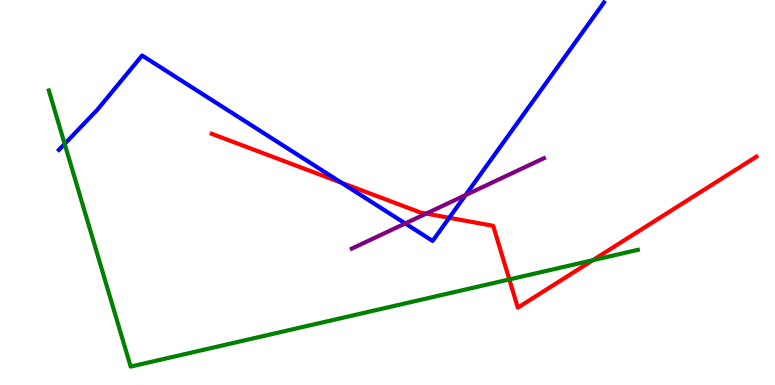[{'lines': ['blue', 'red'], 'intersections': [{'x': 4.41, 'y': 5.25}, {'x': 5.8, 'y': 4.34}]}, {'lines': ['green', 'red'], 'intersections': [{'x': 6.57, 'y': 2.74}, {'x': 7.65, 'y': 3.24}]}, {'lines': ['purple', 'red'], 'intersections': [{'x': 5.5, 'y': 4.45}]}, {'lines': ['blue', 'green'], 'intersections': [{'x': 0.834, 'y': 6.26}]}, {'lines': ['blue', 'purple'], 'intersections': [{'x': 5.23, 'y': 4.2}, {'x': 6.01, 'y': 4.93}]}, {'lines': ['green', 'purple'], 'intersections': []}]